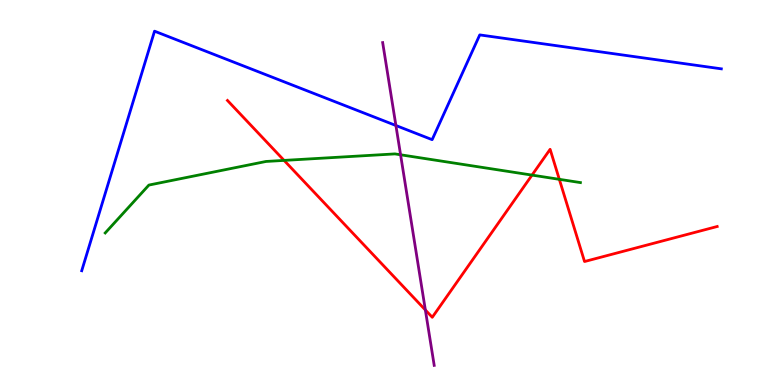[{'lines': ['blue', 'red'], 'intersections': []}, {'lines': ['green', 'red'], 'intersections': [{'x': 3.67, 'y': 5.83}, {'x': 6.86, 'y': 5.45}, {'x': 7.22, 'y': 5.34}]}, {'lines': ['purple', 'red'], 'intersections': [{'x': 5.49, 'y': 1.95}]}, {'lines': ['blue', 'green'], 'intersections': []}, {'lines': ['blue', 'purple'], 'intersections': [{'x': 5.11, 'y': 6.74}]}, {'lines': ['green', 'purple'], 'intersections': [{'x': 5.17, 'y': 5.98}]}]